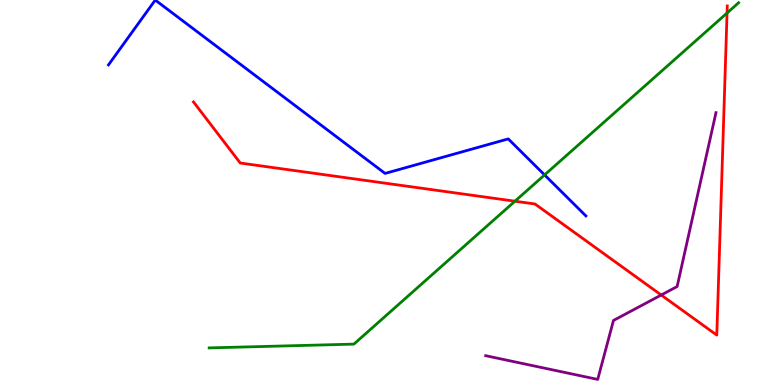[{'lines': ['blue', 'red'], 'intersections': []}, {'lines': ['green', 'red'], 'intersections': [{'x': 6.64, 'y': 4.77}, {'x': 9.38, 'y': 9.66}]}, {'lines': ['purple', 'red'], 'intersections': [{'x': 8.53, 'y': 2.34}]}, {'lines': ['blue', 'green'], 'intersections': [{'x': 7.03, 'y': 5.46}]}, {'lines': ['blue', 'purple'], 'intersections': []}, {'lines': ['green', 'purple'], 'intersections': []}]